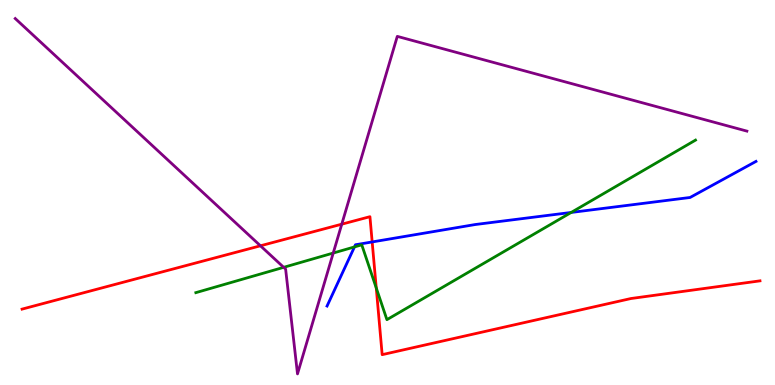[{'lines': ['blue', 'red'], 'intersections': [{'x': 4.8, 'y': 3.72}]}, {'lines': ['green', 'red'], 'intersections': [{'x': 4.85, 'y': 2.52}]}, {'lines': ['purple', 'red'], 'intersections': [{'x': 3.36, 'y': 3.62}, {'x': 4.41, 'y': 4.18}]}, {'lines': ['blue', 'green'], 'intersections': [{'x': 4.57, 'y': 3.59}, {'x': 7.37, 'y': 4.48}]}, {'lines': ['blue', 'purple'], 'intersections': []}, {'lines': ['green', 'purple'], 'intersections': [{'x': 3.66, 'y': 3.06}, {'x': 4.3, 'y': 3.43}]}]